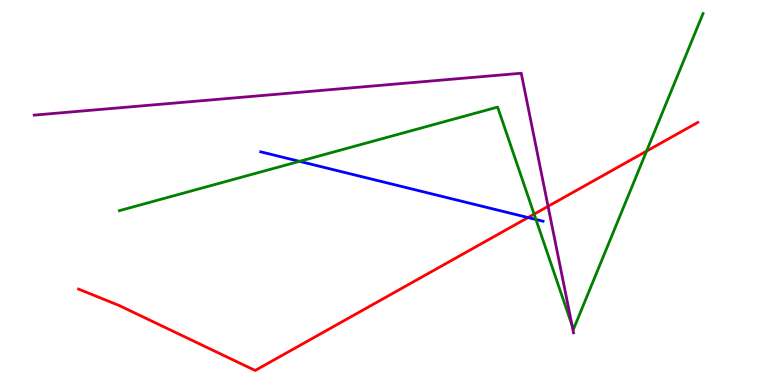[{'lines': ['blue', 'red'], 'intersections': [{'x': 6.81, 'y': 4.35}]}, {'lines': ['green', 'red'], 'intersections': [{'x': 6.89, 'y': 4.44}, {'x': 8.34, 'y': 6.07}]}, {'lines': ['purple', 'red'], 'intersections': [{'x': 7.07, 'y': 4.64}]}, {'lines': ['blue', 'green'], 'intersections': [{'x': 3.86, 'y': 5.81}, {'x': 6.92, 'y': 4.3}]}, {'lines': ['blue', 'purple'], 'intersections': []}, {'lines': ['green', 'purple'], 'intersections': [{'x': 7.38, 'y': 1.55}]}]